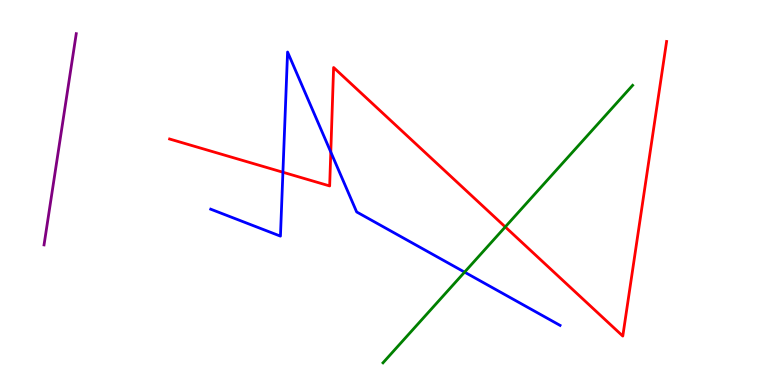[{'lines': ['blue', 'red'], 'intersections': [{'x': 3.65, 'y': 5.53}, {'x': 4.27, 'y': 6.05}]}, {'lines': ['green', 'red'], 'intersections': [{'x': 6.52, 'y': 4.11}]}, {'lines': ['purple', 'red'], 'intersections': []}, {'lines': ['blue', 'green'], 'intersections': [{'x': 5.99, 'y': 2.93}]}, {'lines': ['blue', 'purple'], 'intersections': []}, {'lines': ['green', 'purple'], 'intersections': []}]